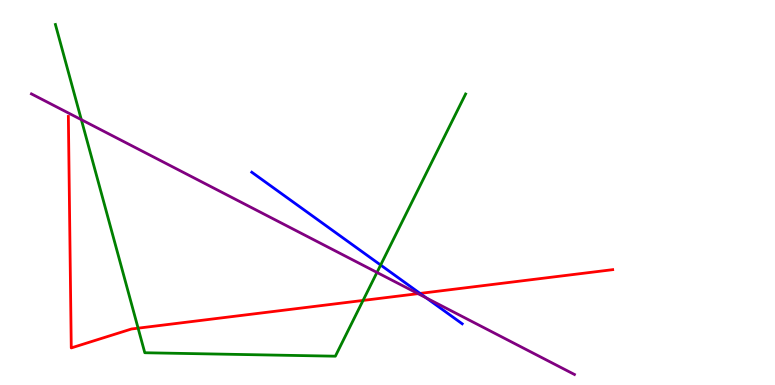[{'lines': ['blue', 'red'], 'intersections': [{'x': 5.42, 'y': 2.38}]}, {'lines': ['green', 'red'], 'intersections': [{'x': 1.78, 'y': 1.48}, {'x': 4.68, 'y': 2.2}]}, {'lines': ['purple', 'red'], 'intersections': [{'x': 5.39, 'y': 2.37}]}, {'lines': ['blue', 'green'], 'intersections': [{'x': 4.91, 'y': 3.12}]}, {'lines': ['blue', 'purple'], 'intersections': [{'x': 5.5, 'y': 2.26}]}, {'lines': ['green', 'purple'], 'intersections': [{'x': 1.05, 'y': 6.89}, {'x': 4.86, 'y': 2.92}]}]